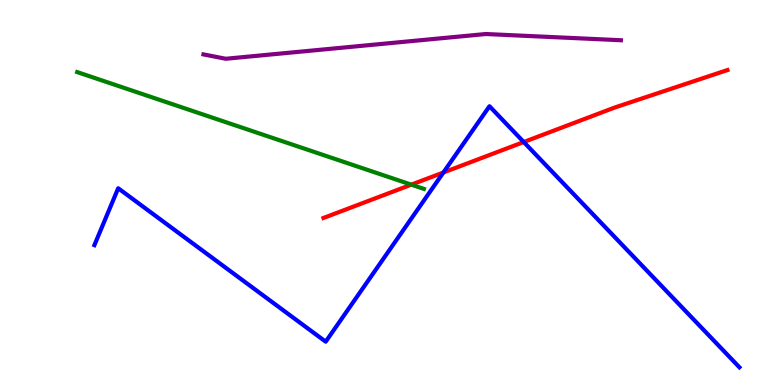[{'lines': ['blue', 'red'], 'intersections': [{'x': 5.72, 'y': 5.52}, {'x': 6.76, 'y': 6.31}]}, {'lines': ['green', 'red'], 'intersections': [{'x': 5.31, 'y': 5.2}]}, {'lines': ['purple', 'red'], 'intersections': []}, {'lines': ['blue', 'green'], 'intersections': []}, {'lines': ['blue', 'purple'], 'intersections': []}, {'lines': ['green', 'purple'], 'intersections': []}]